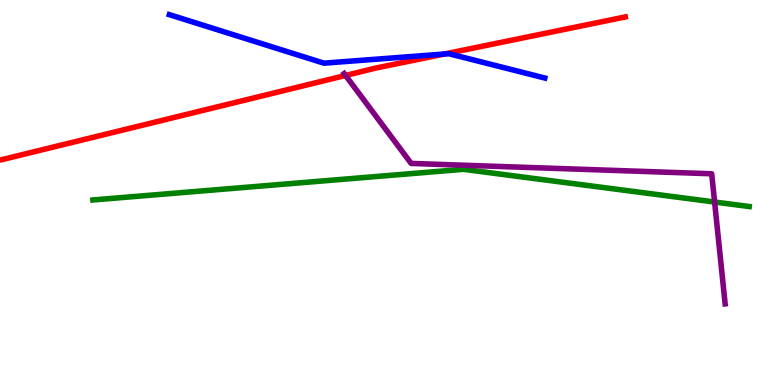[{'lines': ['blue', 'red'], 'intersections': [{'x': 5.73, 'y': 8.6}]}, {'lines': ['green', 'red'], 'intersections': []}, {'lines': ['purple', 'red'], 'intersections': [{'x': 4.46, 'y': 8.04}]}, {'lines': ['blue', 'green'], 'intersections': []}, {'lines': ['blue', 'purple'], 'intersections': []}, {'lines': ['green', 'purple'], 'intersections': [{'x': 9.22, 'y': 4.75}]}]